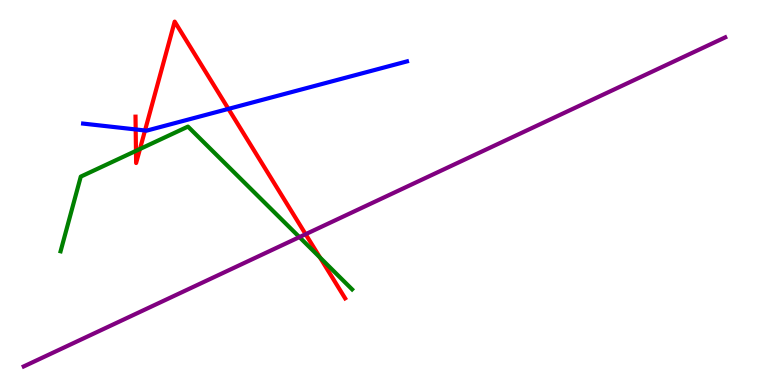[{'lines': ['blue', 'red'], 'intersections': [{'x': 1.75, 'y': 6.64}, {'x': 1.87, 'y': 6.61}, {'x': 2.95, 'y': 7.17}]}, {'lines': ['green', 'red'], 'intersections': [{'x': 1.75, 'y': 6.08}, {'x': 1.81, 'y': 6.13}, {'x': 4.13, 'y': 3.31}]}, {'lines': ['purple', 'red'], 'intersections': [{'x': 3.94, 'y': 3.92}]}, {'lines': ['blue', 'green'], 'intersections': []}, {'lines': ['blue', 'purple'], 'intersections': []}, {'lines': ['green', 'purple'], 'intersections': [{'x': 3.86, 'y': 3.84}]}]